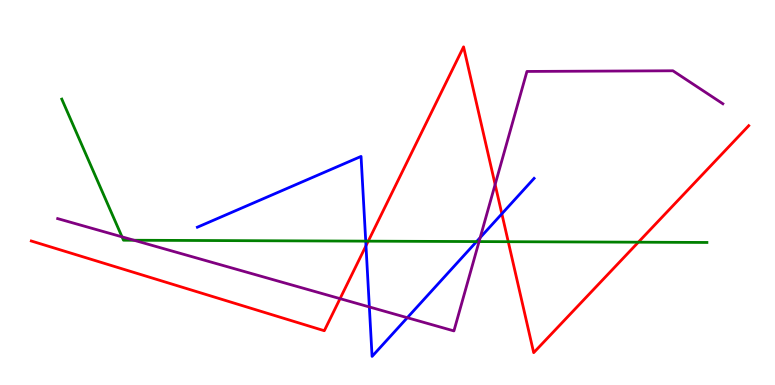[{'lines': ['blue', 'red'], 'intersections': [{'x': 4.72, 'y': 3.62}, {'x': 6.48, 'y': 4.45}]}, {'lines': ['green', 'red'], 'intersections': [{'x': 4.75, 'y': 3.74}, {'x': 6.56, 'y': 3.72}, {'x': 8.24, 'y': 3.71}]}, {'lines': ['purple', 'red'], 'intersections': [{'x': 4.39, 'y': 2.24}, {'x': 6.39, 'y': 5.21}]}, {'lines': ['blue', 'green'], 'intersections': [{'x': 4.72, 'y': 3.74}, {'x': 6.15, 'y': 3.73}]}, {'lines': ['blue', 'purple'], 'intersections': [{'x': 4.77, 'y': 2.03}, {'x': 5.26, 'y': 1.75}, {'x': 6.2, 'y': 3.83}]}, {'lines': ['green', 'purple'], 'intersections': [{'x': 1.57, 'y': 3.85}, {'x': 1.73, 'y': 3.76}, {'x': 6.18, 'y': 3.73}]}]